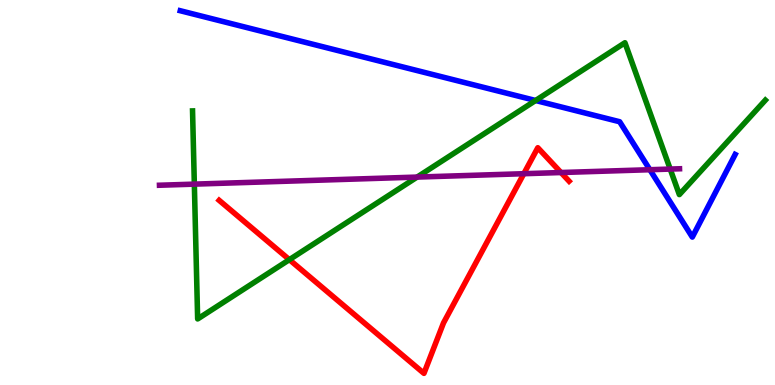[{'lines': ['blue', 'red'], 'intersections': []}, {'lines': ['green', 'red'], 'intersections': [{'x': 3.73, 'y': 3.26}]}, {'lines': ['purple', 'red'], 'intersections': [{'x': 6.76, 'y': 5.49}, {'x': 7.24, 'y': 5.52}]}, {'lines': ['blue', 'green'], 'intersections': [{'x': 6.91, 'y': 7.39}]}, {'lines': ['blue', 'purple'], 'intersections': [{'x': 8.39, 'y': 5.59}]}, {'lines': ['green', 'purple'], 'intersections': [{'x': 2.51, 'y': 5.22}, {'x': 5.38, 'y': 5.4}, {'x': 8.65, 'y': 5.61}]}]